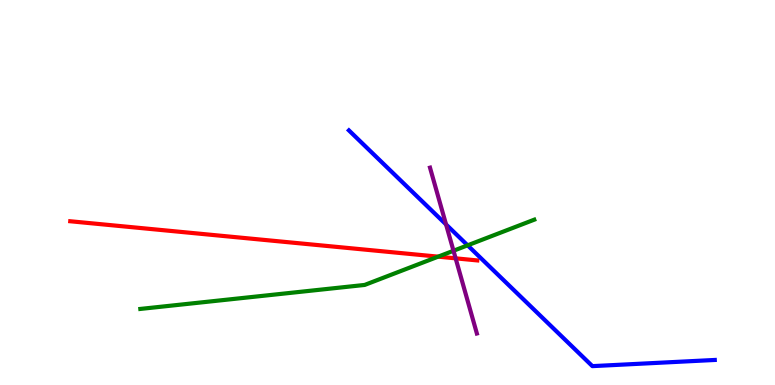[{'lines': ['blue', 'red'], 'intersections': []}, {'lines': ['green', 'red'], 'intersections': [{'x': 5.65, 'y': 3.33}]}, {'lines': ['purple', 'red'], 'intersections': [{'x': 5.88, 'y': 3.29}]}, {'lines': ['blue', 'green'], 'intersections': [{'x': 6.03, 'y': 3.63}]}, {'lines': ['blue', 'purple'], 'intersections': [{'x': 5.76, 'y': 4.17}]}, {'lines': ['green', 'purple'], 'intersections': [{'x': 5.85, 'y': 3.49}]}]